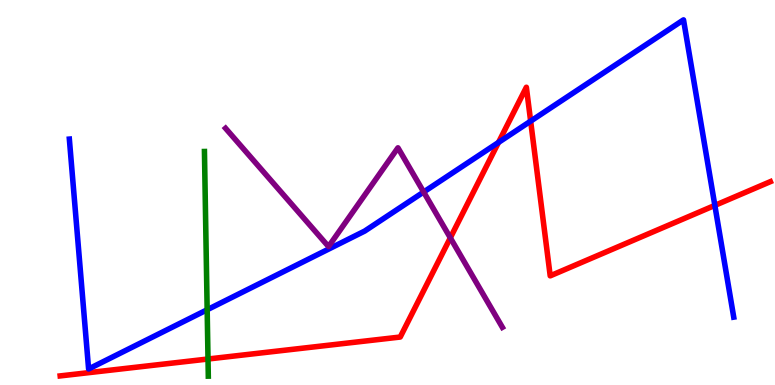[{'lines': ['blue', 'red'], 'intersections': [{'x': 6.43, 'y': 6.3}, {'x': 6.85, 'y': 6.85}, {'x': 9.22, 'y': 4.66}]}, {'lines': ['green', 'red'], 'intersections': [{'x': 2.68, 'y': 0.675}]}, {'lines': ['purple', 'red'], 'intersections': [{'x': 5.81, 'y': 3.82}]}, {'lines': ['blue', 'green'], 'intersections': [{'x': 2.67, 'y': 1.95}]}, {'lines': ['blue', 'purple'], 'intersections': [{'x': 5.47, 'y': 5.01}]}, {'lines': ['green', 'purple'], 'intersections': []}]